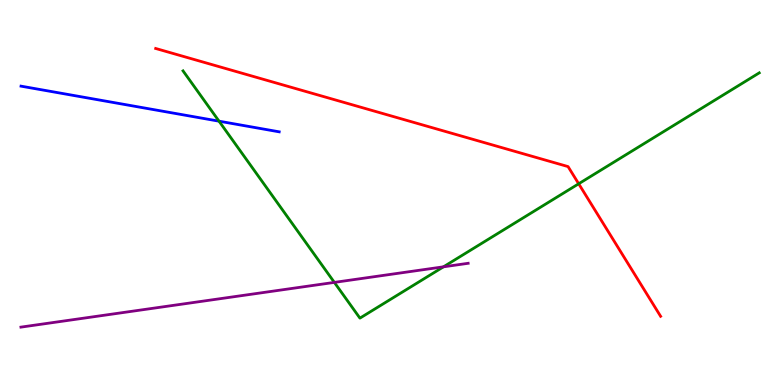[{'lines': ['blue', 'red'], 'intersections': []}, {'lines': ['green', 'red'], 'intersections': [{'x': 7.47, 'y': 5.23}]}, {'lines': ['purple', 'red'], 'intersections': []}, {'lines': ['blue', 'green'], 'intersections': [{'x': 2.83, 'y': 6.85}]}, {'lines': ['blue', 'purple'], 'intersections': []}, {'lines': ['green', 'purple'], 'intersections': [{'x': 4.31, 'y': 2.67}, {'x': 5.72, 'y': 3.07}]}]